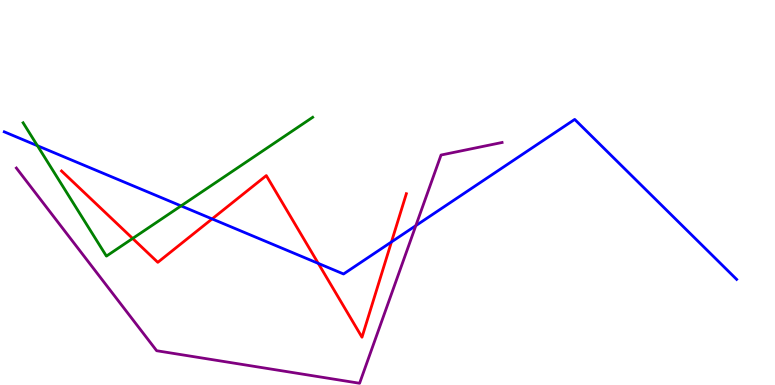[{'lines': ['blue', 'red'], 'intersections': [{'x': 2.74, 'y': 4.31}, {'x': 4.11, 'y': 3.16}, {'x': 5.05, 'y': 3.72}]}, {'lines': ['green', 'red'], 'intersections': [{'x': 1.71, 'y': 3.81}]}, {'lines': ['purple', 'red'], 'intersections': []}, {'lines': ['blue', 'green'], 'intersections': [{'x': 0.483, 'y': 6.21}, {'x': 2.34, 'y': 4.65}]}, {'lines': ['blue', 'purple'], 'intersections': [{'x': 5.37, 'y': 4.14}]}, {'lines': ['green', 'purple'], 'intersections': []}]